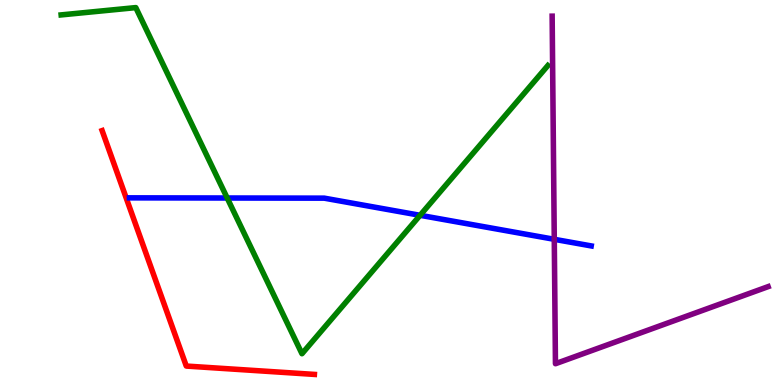[{'lines': ['blue', 'red'], 'intersections': []}, {'lines': ['green', 'red'], 'intersections': []}, {'lines': ['purple', 'red'], 'intersections': []}, {'lines': ['blue', 'green'], 'intersections': [{'x': 2.93, 'y': 4.86}, {'x': 5.42, 'y': 4.41}]}, {'lines': ['blue', 'purple'], 'intersections': [{'x': 7.15, 'y': 3.78}]}, {'lines': ['green', 'purple'], 'intersections': []}]